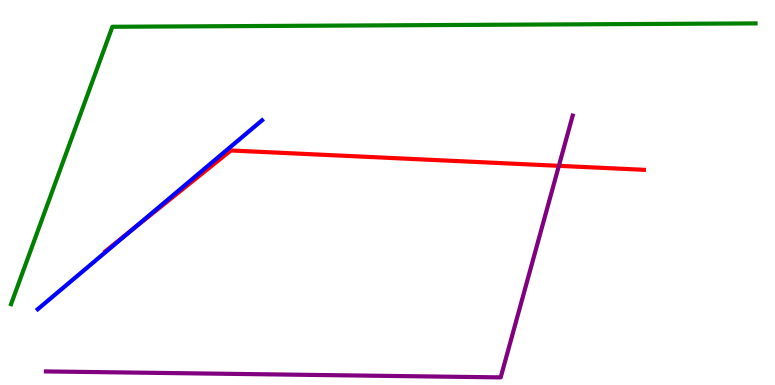[{'lines': ['blue', 'red'], 'intersections': [{'x': 1.69, 'y': 4.01}]}, {'lines': ['green', 'red'], 'intersections': []}, {'lines': ['purple', 'red'], 'intersections': [{'x': 7.21, 'y': 5.69}]}, {'lines': ['blue', 'green'], 'intersections': []}, {'lines': ['blue', 'purple'], 'intersections': []}, {'lines': ['green', 'purple'], 'intersections': []}]